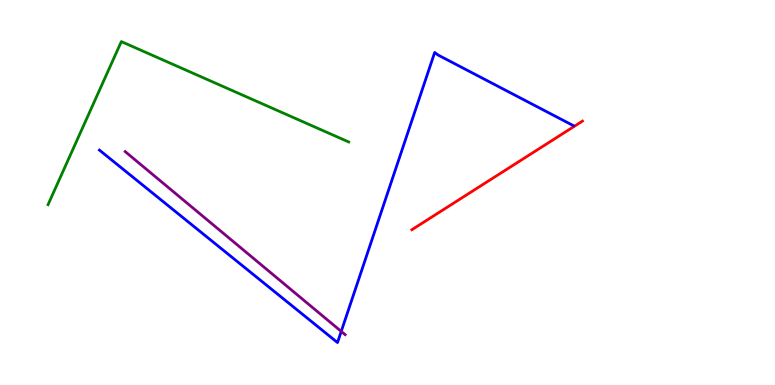[{'lines': ['blue', 'red'], 'intersections': []}, {'lines': ['green', 'red'], 'intersections': []}, {'lines': ['purple', 'red'], 'intersections': []}, {'lines': ['blue', 'green'], 'intersections': []}, {'lines': ['blue', 'purple'], 'intersections': [{'x': 4.4, 'y': 1.39}]}, {'lines': ['green', 'purple'], 'intersections': []}]